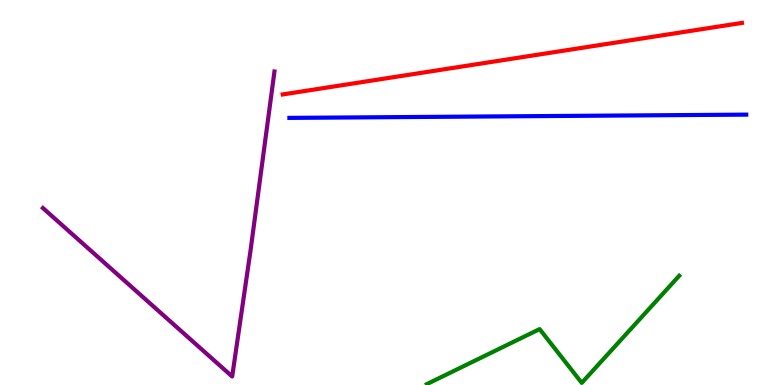[{'lines': ['blue', 'red'], 'intersections': []}, {'lines': ['green', 'red'], 'intersections': []}, {'lines': ['purple', 'red'], 'intersections': []}, {'lines': ['blue', 'green'], 'intersections': []}, {'lines': ['blue', 'purple'], 'intersections': []}, {'lines': ['green', 'purple'], 'intersections': []}]